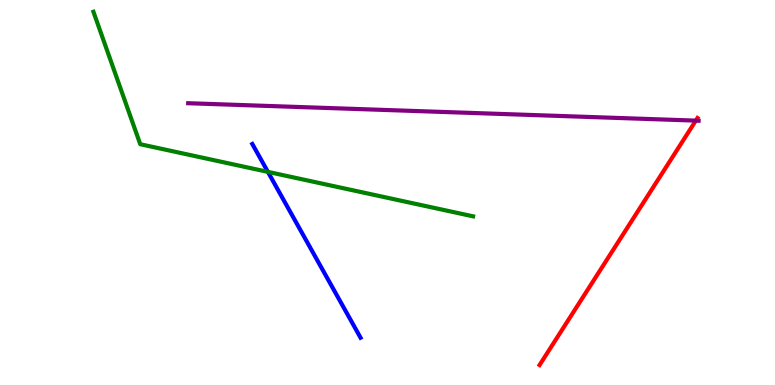[{'lines': ['blue', 'red'], 'intersections': []}, {'lines': ['green', 'red'], 'intersections': []}, {'lines': ['purple', 'red'], 'intersections': [{'x': 8.98, 'y': 6.87}]}, {'lines': ['blue', 'green'], 'intersections': [{'x': 3.46, 'y': 5.54}]}, {'lines': ['blue', 'purple'], 'intersections': []}, {'lines': ['green', 'purple'], 'intersections': []}]